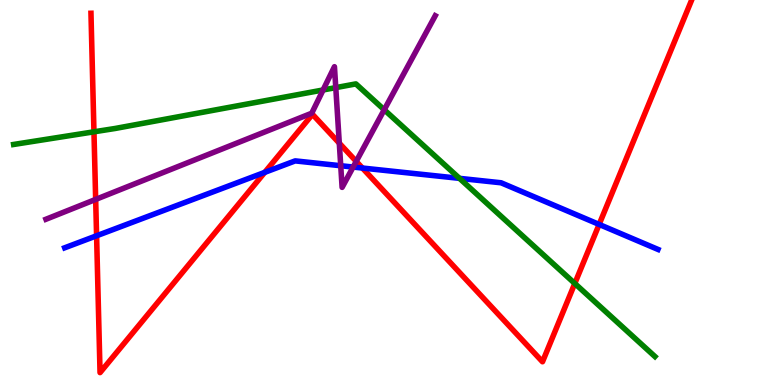[{'lines': ['blue', 'red'], 'intersections': [{'x': 1.25, 'y': 3.88}, {'x': 3.42, 'y': 5.52}, {'x': 4.68, 'y': 5.64}, {'x': 7.73, 'y': 4.17}]}, {'lines': ['green', 'red'], 'intersections': [{'x': 1.21, 'y': 6.58}, {'x': 7.42, 'y': 2.64}]}, {'lines': ['purple', 'red'], 'intersections': [{'x': 1.23, 'y': 4.82}, {'x': 4.38, 'y': 6.28}, {'x': 4.6, 'y': 5.81}]}, {'lines': ['blue', 'green'], 'intersections': [{'x': 5.93, 'y': 5.37}]}, {'lines': ['blue', 'purple'], 'intersections': [{'x': 4.4, 'y': 5.7}, {'x': 4.56, 'y': 5.66}]}, {'lines': ['green', 'purple'], 'intersections': [{'x': 4.17, 'y': 7.66}, {'x': 4.33, 'y': 7.72}, {'x': 4.96, 'y': 7.15}]}]